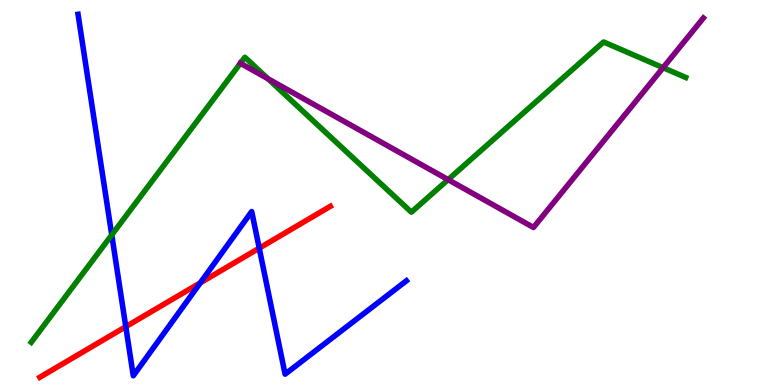[{'lines': ['blue', 'red'], 'intersections': [{'x': 1.62, 'y': 1.51}, {'x': 2.58, 'y': 2.65}, {'x': 3.34, 'y': 3.55}]}, {'lines': ['green', 'red'], 'intersections': []}, {'lines': ['purple', 'red'], 'intersections': []}, {'lines': ['blue', 'green'], 'intersections': [{'x': 1.44, 'y': 3.9}]}, {'lines': ['blue', 'purple'], 'intersections': []}, {'lines': ['green', 'purple'], 'intersections': [{'x': 3.1, 'y': 8.36}, {'x': 3.46, 'y': 7.96}, {'x': 5.78, 'y': 5.33}, {'x': 8.56, 'y': 8.24}]}]